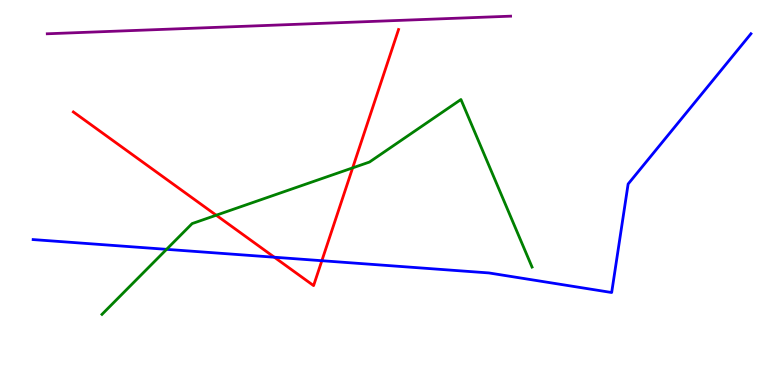[{'lines': ['blue', 'red'], 'intersections': [{'x': 3.54, 'y': 3.32}, {'x': 4.15, 'y': 3.23}]}, {'lines': ['green', 'red'], 'intersections': [{'x': 2.79, 'y': 4.41}, {'x': 4.55, 'y': 5.64}]}, {'lines': ['purple', 'red'], 'intersections': []}, {'lines': ['blue', 'green'], 'intersections': [{'x': 2.15, 'y': 3.52}]}, {'lines': ['blue', 'purple'], 'intersections': []}, {'lines': ['green', 'purple'], 'intersections': []}]